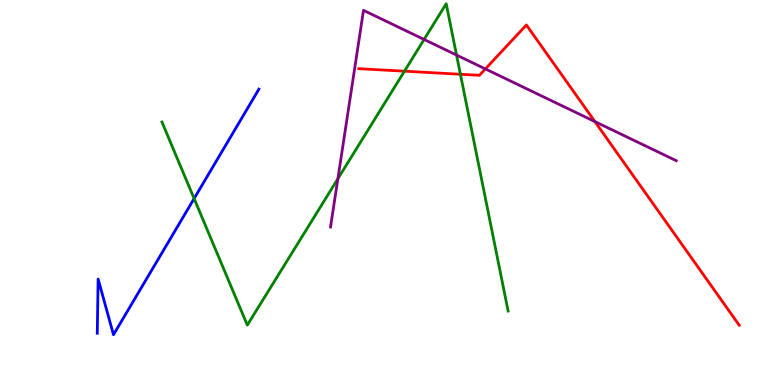[{'lines': ['blue', 'red'], 'intersections': []}, {'lines': ['green', 'red'], 'intersections': [{'x': 5.22, 'y': 8.15}, {'x': 5.94, 'y': 8.07}]}, {'lines': ['purple', 'red'], 'intersections': [{'x': 6.26, 'y': 8.21}, {'x': 7.68, 'y': 6.84}]}, {'lines': ['blue', 'green'], 'intersections': [{'x': 2.5, 'y': 4.84}]}, {'lines': ['blue', 'purple'], 'intersections': []}, {'lines': ['green', 'purple'], 'intersections': [{'x': 4.36, 'y': 5.36}, {'x': 5.47, 'y': 8.97}, {'x': 5.89, 'y': 8.57}]}]